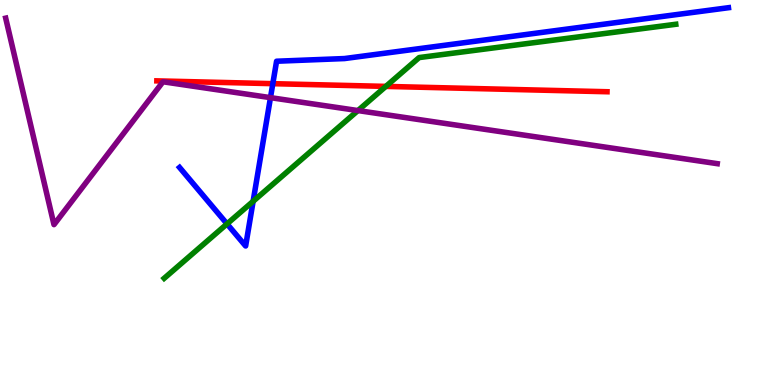[{'lines': ['blue', 'red'], 'intersections': [{'x': 3.52, 'y': 7.83}]}, {'lines': ['green', 'red'], 'intersections': [{'x': 4.98, 'y': 7.76}]}, {'lines': ['purple', 'red'], 'intersections': []}, {'lines': ['blue', 'green'], 'intersections': [{'x': 2.93, 'y': 4.18}, {'x': 3.27, 'y': 4.77}]}, {'lines': ['blue', 'purple'], 'intersections': [{'x': 3.49, 'y': 7.46}]}, {'lines': ['green', 'purple'], 'intersections': [{'x': 4.62, 'y': 7.13}]}]